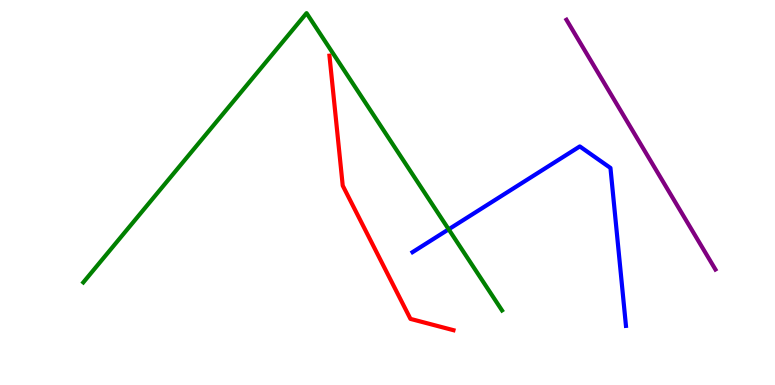[{'lines': ['blue', 'red'], 'intersections': []}, {'lines': ['green', 'red'], 'intersections': []}, {'lines': ['purple', 'red'], 'intersections': []}, {'lines': ['blue', 'green'], 'intersections': [{'x': 5.79, 'y': 4.04}]}, {'lines': ['blue', 'purple'], 'intersections': []}, {'lines': ['green', 'purple'], 'intersections': []}]